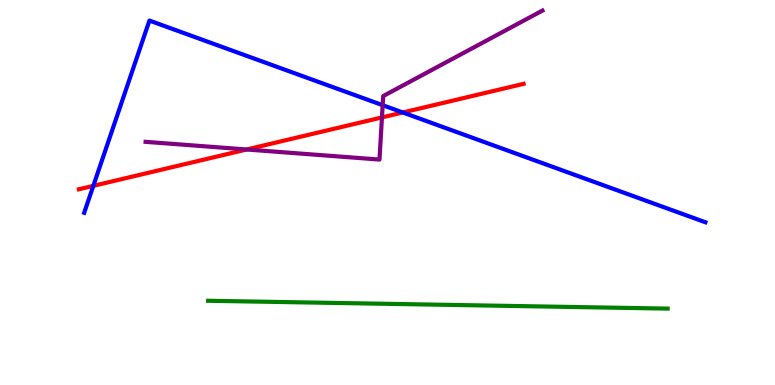[{'lines': ['blue', 'red'], 'intersections': [{'x': 1.2, 'y': 5.17}, {'x': 5.2, 'y': 7.08}]}, {'lines': ['green', 'red'], 'intersections': []}, {'lines': ['purple', 'red'], 'intersections': [{'x': 3.18, 'y': 6.12}, {'x': 4.93, 'y': 6.95}]}, {'lines': ['blue', 'green'], 'intersections': []}, {'lines': ['blue', 'purple'], 'intersections': [{'x': 4.94, 'y': 7.27}]}, {'lines': ['green', 'purple'], 'intersections': []}]